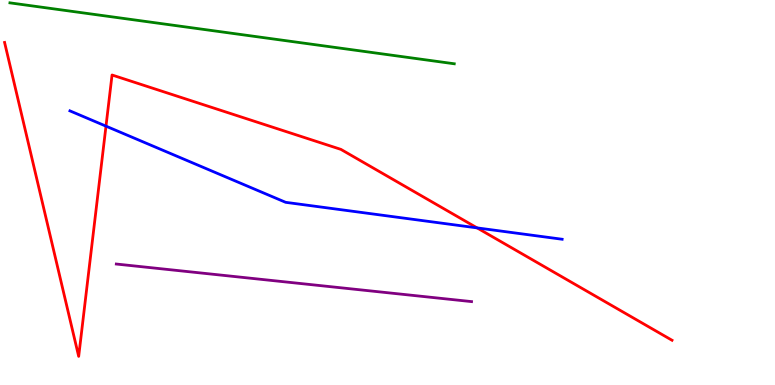[{'lines': ['blue', 'red'], 'intersections': [{'x': 1.37, 'y': 6.72}, {'x': 6.16, 'y': 4.08}]}, {'lines': ['green', 'red'], 'intersections': []}, {'lines': ['purple', 'red'], 'intersections': []}, {'lines': ['blue', 'green'], 'intersections': []}, {'lines': ['blue', 'purple'], 'intersections': []}, {'lines': ['green', 'purple'], 'intersections': []}]